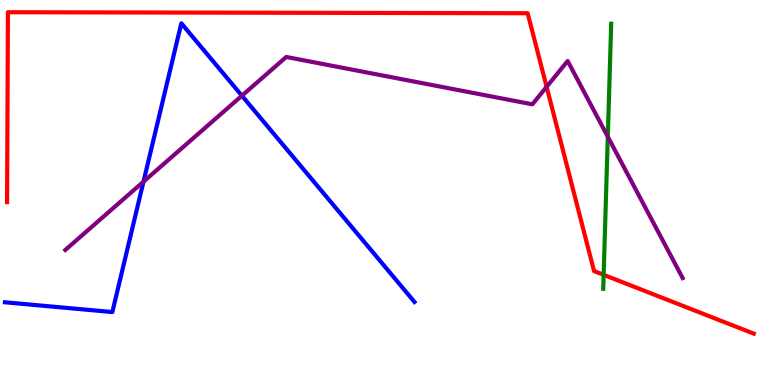[{'lines': ['blue', 'red'], 'intersections': []}, {'lines': ['green', 'red'], 'intersections': [{'x': 7.79, 'y': 2.86}]}, {'lines': ['purple', 'red'], 'intersections': [{'x': 7.05, 'y': 7.74}]}, {'lines': ['blue', 'green'], 'intersections': []}, {'lines': ['blue', 'purple'], 'intersections': [{'x': 1.85, 'y': 5.28}, {'x': 3.12, 'y': 7.51}]}, {'lines': ['green', 'purple'], 'intersections': [{'x': 7.84, 'y': 6.45}]}]